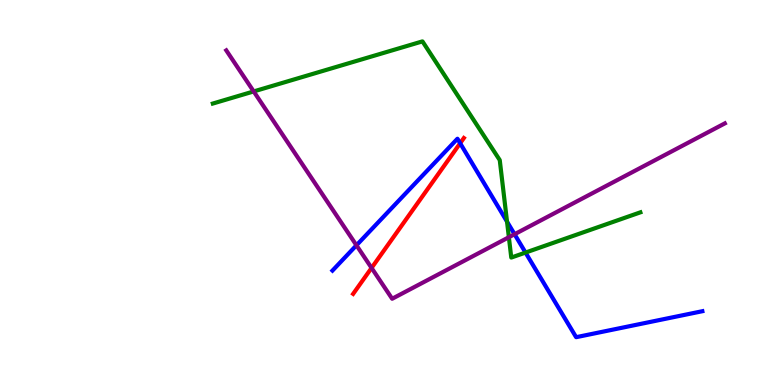[{'lines': ['blue', 'red'], 'intersections': [{'x': 5.94, 'y': 6.28}]}, {'lines': ['green', 'red'], 'intersections': []}, {'lines': ['purple', 'red'], 'intersections': [{'x': 4.79, 'y': 3.04}]}, {'lines': ['blue', 'green'], 'intersections': [{'x': 6.54, 'y': 4.24}, {'x': 6.78, 'y': 3.44}]}, {'lines': ['blue', 'purple'], 'intersections': [{'x': 4.6, 'y': 3.63}, {'x': 6.64, 'y': 3.92}]}, {'lines': ['green', 'purple'], 'intersections': [{'x': 3.27, 'y': 7.63}, {'x': 6.57, 'y': 3.84}]}]